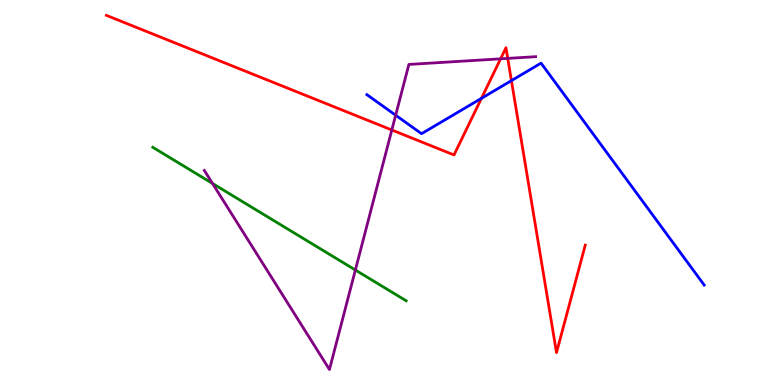[{'lines': ['blue', 'red'], 'intersections': [{'x': 6.21, 'y': 7.45}, {'x': 6.6, 'y': 7.91}]}, {'lines': ['green', 'red'], 'intersections': []}, {'lines': ['purple', 'red'], 'intersections': [{'x': 5.06, 'y': 6.62}, {'x': 6.46, 'y': 8.47}, {'x': 6.55, 'y': 8.48}]}, {'lines': ['blue', 'green'], 'intersections': []}, {'lines': ['blue', 'purple'], 'intersections': [{'x': 5.11, 'y': 7.01}]}, {'lines': ['green', 'purple'], 'intersections': [{'x': 2.74, 'y': 5.23}, {'x': 4.59, 'y': 2.99}]}]